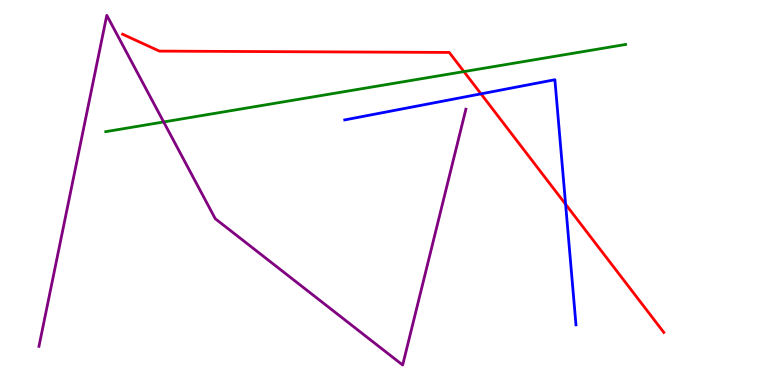[{'lines': ['blue', 'red'], 'intersections': [{'x': 6.21, 'y': 7.56}, {'x': 7.3, 'y': 4.69}]}, {'lines': ['green', 'red'], 'intersections': [{'x': 5.99, 'y': 8.14}]}, {'lines': ['purple', 'red'], 'intersections': []}, {'lines': ['blue', 'green'], 'intersections': []}, {'lines': ['blue', 'purple'], 'intersections': []}, {'lines': ['green', 'purple'], 'intersections': [{'x': 2.11, 'y': 6.83}]}]